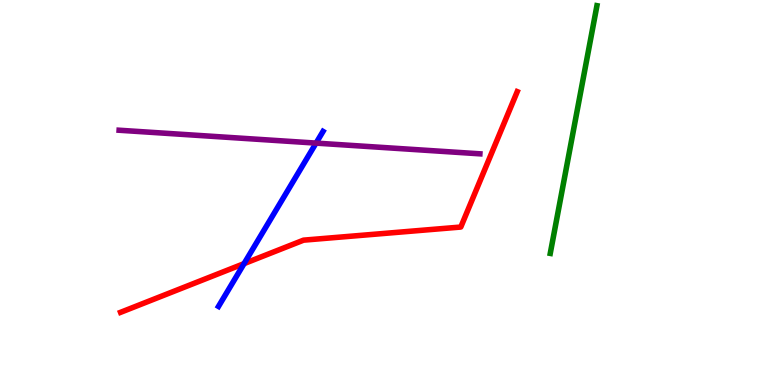[{'lines': ['blue', 'red'], 'intersections': [{'x': 3.15, 'y': 3.15}]}, {'lines': ['green', 'red'], 'intersections': []}, {'lines': ['purple', 'red'], 'intersections': []}, {'lines': ['blue', 'green'], 'intersections': []}, {'lines': ['blue', 'purple'], 'intersections': [{'x': 4.08, 'y': 6.28}]}, {'lines': ['green', 'purple'], 'intersections': []}]